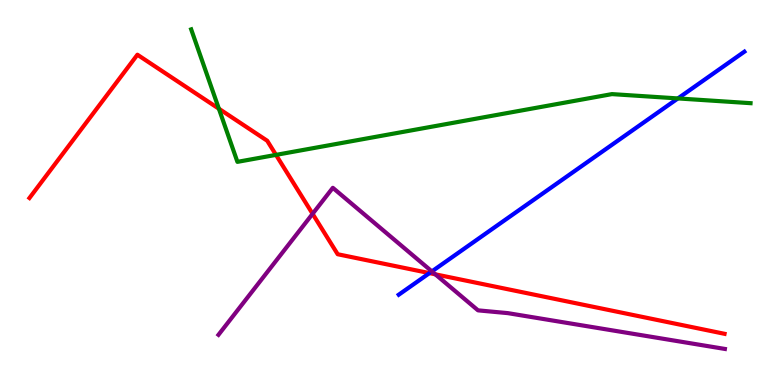[{'lines': ['blue', 'red'], 'intersections': [{'x': 5.54, 'y': 2.91}]}, {'lines': ['green', 'red'], 'intersections': [{'x': 2.82, 'y': 7.18}, {'x': 3.56, 'y': 5.98}]}, {'lines': ['purple', 'red'], 'intersections': [{'x': 4.03, 'y': 4.45}, {'x': 5.62, 'y': 2.87}]}, {'lines': ['blue', 'green'], 'intersections': [{'x': 8.75, 'y': 7.44}]}, {'lines': ['blue', 'purple'], 'intersections': [{'x': 5.57, 'y': 2.95}]}, {'lines': ['green', 'purple'], 'intersections': []}]